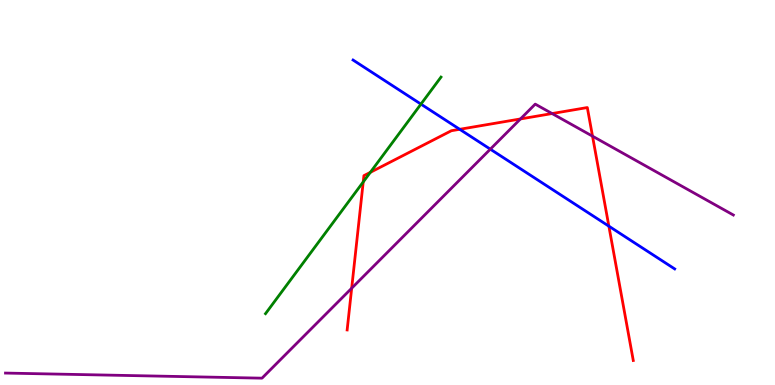[{'lines': ['blue', 'red'], 'intersections': [{'x': 5.93, 'y': 6.64}, {'x': 7.86, 'y': 4.13}]}, {'lines': ['green', 'red'], 'intersections': [{'x': 4.69, 'y': 5.27}, {'x': 4.78, 'y': 5.52}]}, {'lines': ['purple', 'red'], 'intersections': [{'x': 4.54, 'y': 2.51}, {'x': 6.72, 'y': 6.91}, {'x': 7.12, 'y': 7.05}, {'x': 7.65, 'y': 6.46}]}, {'lines': ['blue', 'green'], 'intersections': [{'x': 5.43, 'y': 7.3}]}, {'lines': ['blue', 'purple'], 'intersections': [{'x': 6.33, 'y': 6.13}]}, {'lines': ['green', 'purple'], 'intersections': []}]